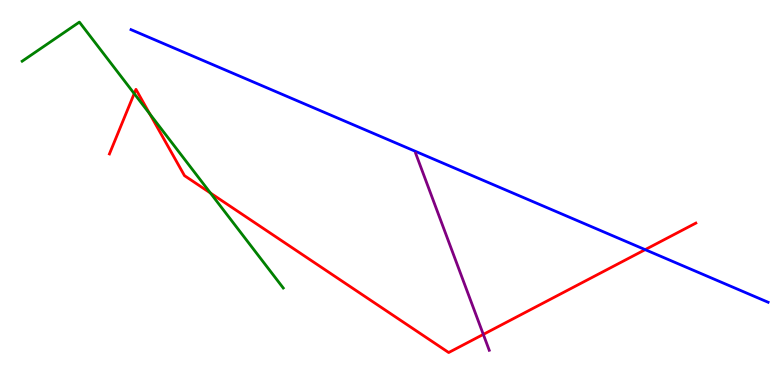[{'lines': ['blue', 'red'], 'intersections': [{'x': 8.32, 'y': 3.52}]}, {'lines': ['green', 'red'], 'intersections': [{'x': 1.73, 'y': 7.57}, {'x': 1.93, 'y': 7.04}, {'x': 2.72, 'y': 4.99}]}, {'lines': ['purple', 'red'], 'intersections': [{'x': 6.24, 'y': 1.31}]}, {'lines': ['blue', 'green'], 'intersections': []}, {'lines': ['blue', 'purple'], 'intersections': []}, {'lines': ['green', 'purple'], 'intersections': []}]